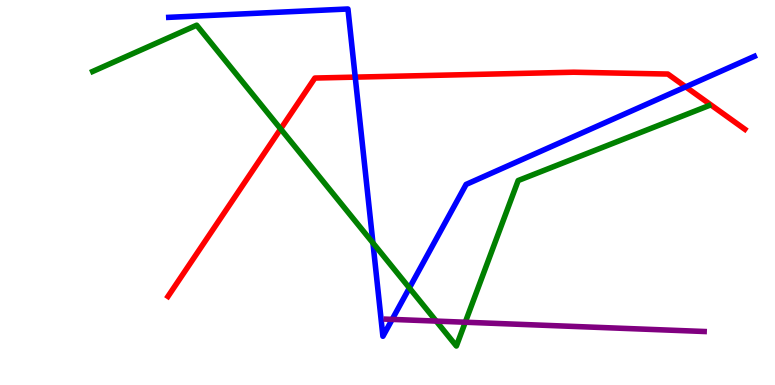[{'lines': ['blue', 'red'], 'intersections': [{'x': 4.58, 'y': 8.0}, {'x': 8.85, 'y': 7.74}]}, {'lines': ['green', 'red'], 'intersections': [{'x': 3.62, 'y': 6.65}]}, {'lines': ['purple', 'red'], 'intersections': []}, {'lines': ['blue', 'green'], 'intersections': [{'x': 4.81, 'y': 3.69}, {'x': 5.28, 'y': 2.52}]}, {'lines': ['blue', 'purple'], 'intersections': [{'x': 5.06, 'y': 1.7}]}, {'lines': ['green', 'purple'], 'intersections': [{'x': 5.63, 'y': 1.66}, {'x': 6.0, 'y': 1.63}]}]